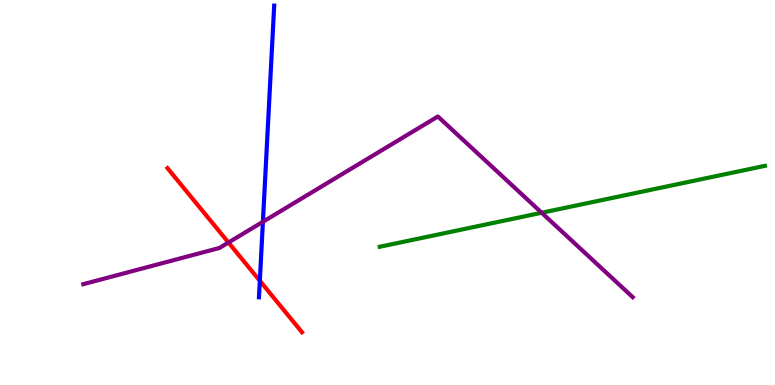[{'lines': ['blue', 'red'], 'intersections': [{'x': 3.35, 'y': 2.71}]}, {'lines': ['green', 'red'], 'intersections': []}, {'lines': ['purple', 'red'], 'intersections': [{'x': 2.95, 'y': 3.7}]}, {'lines': ['blue', 'green'], 'intersections': []}, {'lines': ['blue', 'purple'], 'intersections': [{'x': 3.39, 'y': 4.24}]}, {'lines': ['green', 'purple'], 'intersections': [{'x': 6.99, 'y': 4.47}]}]